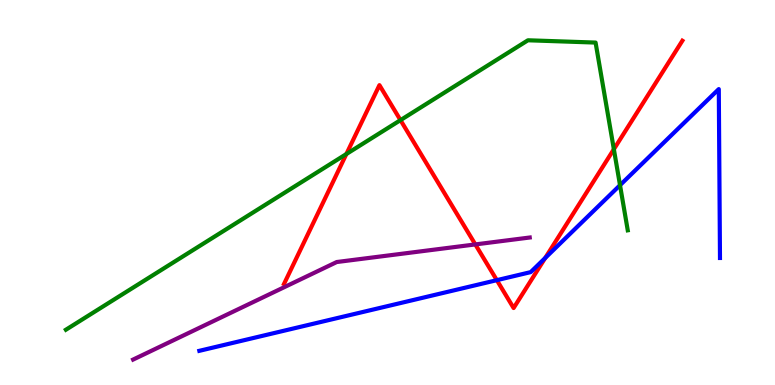[{'lines': ['blue', 'red'], 'intersections': [{'x': 6.41, 'y': 2.72}, {'x': 7.04, 'y': 3.3}]}, {'lines': ['green', 'red'], 'intersections': [{'x': 4.47, 'y': 6.0}, {'x': 5.17, 'y': 6.88}, {'x': 7.92, 'y': 6.12}]}, {'lines': ['purple', 'red'], 'intersections': [{'x': 6.13, 'y': 3.65}]}, {'lines': ['blue', 'green'], 'intersections': [{'x': 8.0, 'y': 5.19}]}, {'lines': ['blue', 'purple'], 'intersections': []}, {'lines': ['green', 'purple'], 'intersections': []}]